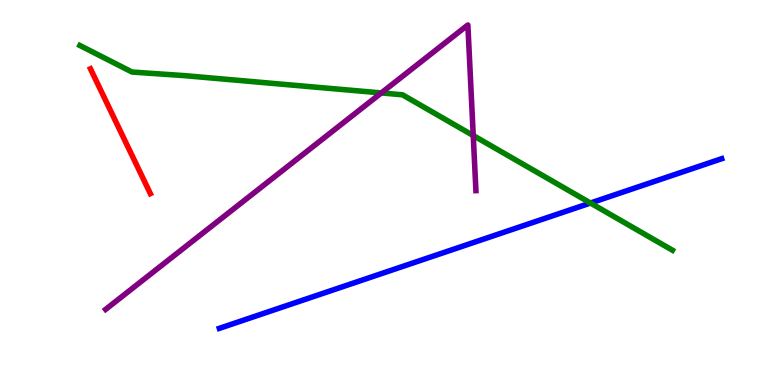[{'lines': ['blue', 'red'], 'intersections': []}, {'lines': ['green', 'red'], 'intersections': []}, {'lines': ['purple', 'red'], 'intersections': []}, {'lines': ['blue', 'green'], 'intersections': [{'x': 7.62, 'y': 4.73}]}, {'lines': ['blue', 'purple'], 'intersections': []}, {'lines': ['green', 'purple'], 'intersections': [{'x': 4.92, 'y': 7.59}, {'x': 6.11, 'y': 6.48}]}]